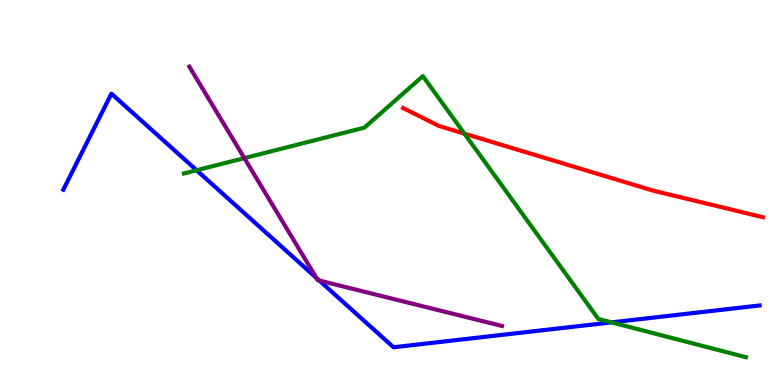[{'lines': ['blue', 'red'], 'intersections': []}, {'lines': ['green', 'red'], 'intersections': [{'x': 5.99, 'y': 6.53}]}, {'lines': ['purple', 'red'], 'intersections': []}, {'lines': ['blue', 'green'], 'intersections': [{'x': 2.54, 'y': 5.58}, {'x': 7.89, 'y': 1.63}]}, {'lines': ['blue', 'purple'], 'intersections': [{'x': 4.08, 'y': 2.78}, {'x': 4.12, 'y': 2.71}]}, {'lines': ['green', 'purple'], 'intersections': [{'x': 3.15, 'y': 5.89}]}]